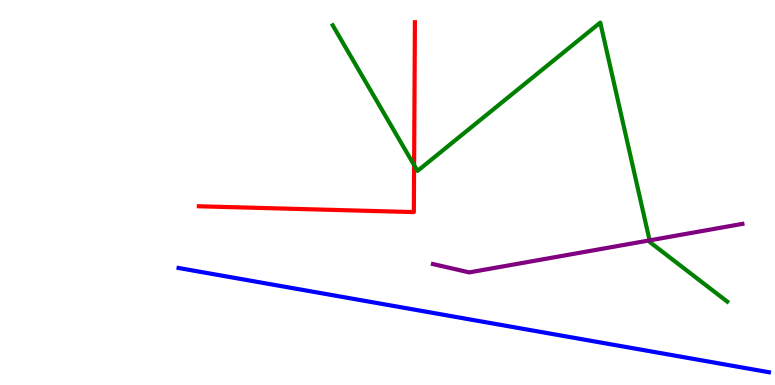[{'lines': ['blue', 'red'], 'intersections': []}, {'lines': ['green', 'red'], 'intersections': [{'x': 5.34, 'y': 5.71}]}, {'lines': ['purple', 'red'], 'intersections': []}, {'lines': ['blue', 'green'], 'intersections': []}, {'lines': ['blue', 'purple'], 'intersections': []}, {'lines': ['green', 'purple'], 'intersections': [{'x': 8.38, 'y': 3.76}]}]